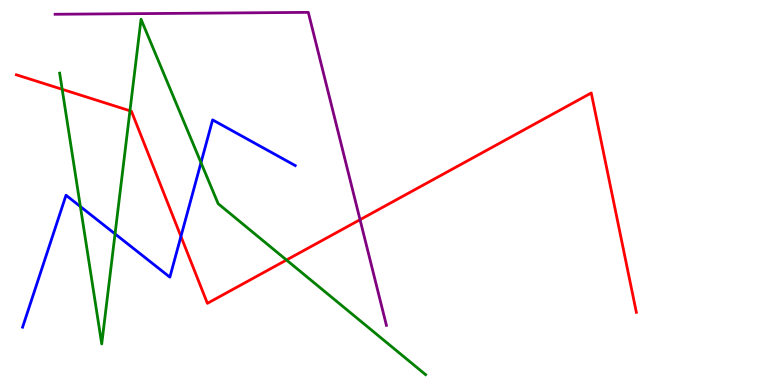[{'lines': ['blue', 'red'], 'intersections': [{'x': 2.33, 'y': 3.86}]}, {'lines': ['green', 'red'], 'intersections': [{'x': 0.802, 'y': 7.68}, {'x': 1.68, 'y': 7.12}, {'x': 3.7, 'y': 3.25}]}, {'lines': ['purple', 'red'], 'intersections': [{'x': 4.65, 'y': 4.29}]}, {'lines': ['blue', 'green'], 'intersections': [{'x': 1.04, 'y': 4.63}, {'x': 1.48, 'y': 3.92}, {'x': 2.59, 'y': 5.78}]}, {'lines': ['blue', 'purple'], 'intersections': []}, {'lines': ['green', 'purple'], 'intersections': []}]